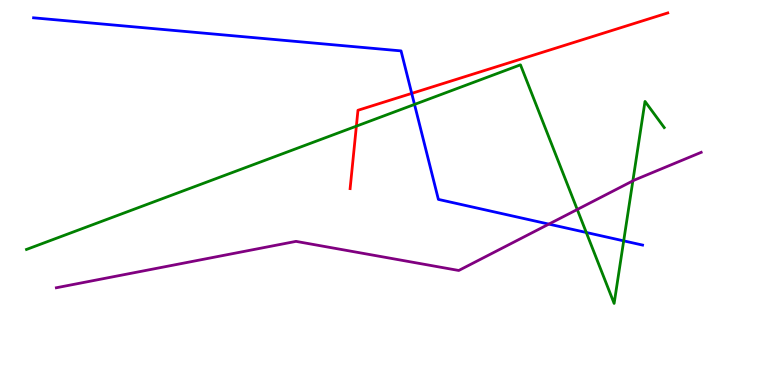[{'lines': ['blue', 'red'], 'intersections': [{'x': 5.31, 'y': 7.57}]}, {'lines': ['green', 'red'], 'intersections': [{'x': 4.6, 'y': 6.72}]}, {'lines': ['purple', 'red'], 'intersections': []}, {'lines': ['blue', 'green'], 'intersections': [{'x': 5.35, 'y': 7.29}, {'x': 7.56, 'y': 3.96}, {'x': 8.05, 'y': 3.74}]}, {'lines': ['blue', 'purple'], 'intersections': [{'x': 7.08, 'y': 4.18}]}, {'lines': ['green', 'purple'], 'intersections': [{'x': 7.45, 'y': 4.56}, {'x': 8.17, 'y': 5.3}]}]